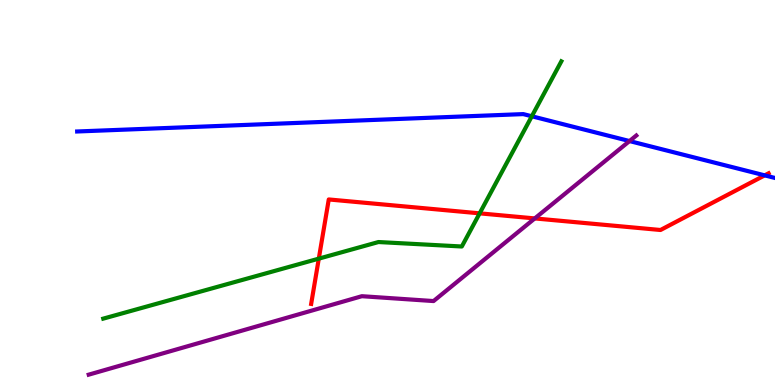[{'lines': ['blue', 'red'], 'intersections': [{'x': 9.87, 'y': 5.45}]}, {'lines': ['green', 'red'], 'intersections': [{'x': 4.11, 'y': 3.28}, {'x': 6.19, 'y': 4.46}]}, {'lines': ['purple', 'red'], 'intersections': [{'x': 6.9, 'y': 4.33}]}, {'lines': ['blue', 'green'], 'intersections': [{'x': 6.86, 'y': 6.98}]}, {'lines': ['blue', 'purple'], 'intersections': [{'x': 8.12, 'y': 6.34}]}, {'lines': ['green', 'purple'], 'intersections': []}]